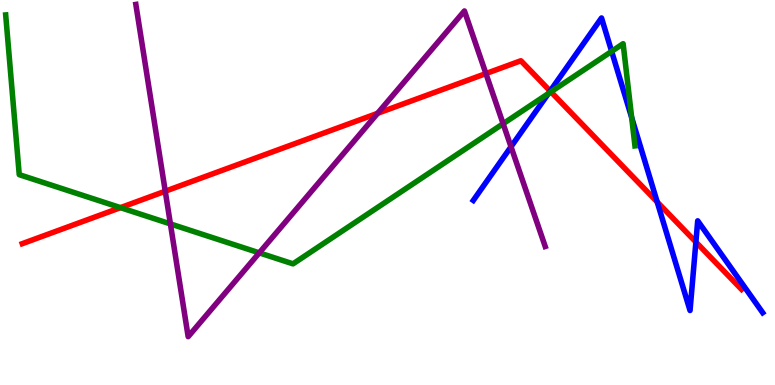[{'lines': ['blue', 'red'], 'intersections': [{'x': 7.1, 'y': 7.64}, {'x': 8.48, 'y': 4.75}, {'x': 8.98, 'y': 3.71}]}, {'lines': ['green', 'red'], 'intersections': [{'x': 1.55, 'y': 4.61}, {'x': 7.11, 'y': 7.61}]}, {'lines': ['purple', 'red'], 'intersections': [{'x': 2.13, 'y': 5.03}, {'x': 4.87, 'y': 7.06}, {'x': 6.27, 'y': 8.09}]}, {'lines': ['blue', 'green'], 'intersections': [{'x': 7.08, 'y': 7.57}, {'x': 7.89, 'y': 8.67}, {'x': 8.15, 'y': 6.94}]}, {'lines': ['blue', 'purple'], 'intersections': [{'x': 6.59, 'y': 6.19}]}, {'lines': ['green', 'purple'], 'intersections': [{'x': 2.2, 'y': 4.18}, {'x': 3.35, 'y': 3.43}, {'x': 6.49, 'y': 6.79}]}]